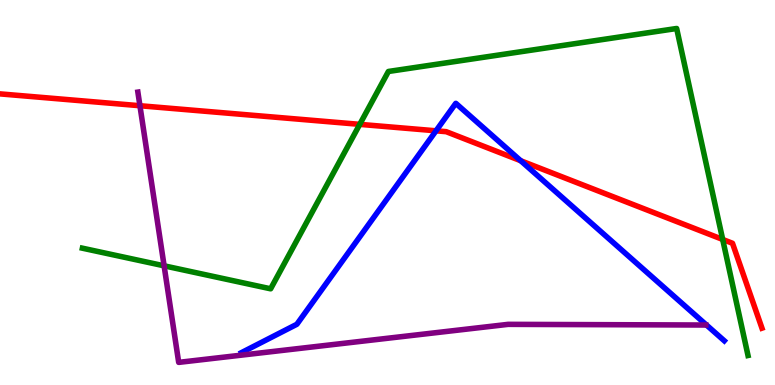[{'lines': ['blue', 'red'], 'intersections': [{'x': 5.63, 'y': 6.6}, {'x': 6.72, 'y': 5.83}]}, {'lines': ['green', 'red'], 'intersections': [{'x': 4.64, 'y': 6.77}, {'x': 9.33, 'y': 3.78}]}, {'lines': ['purple', 'red'], 'intersections': [{'x': 1.81, 'y': 7.25}]}, {'lines': ['blue', 'green'], 'intersections': []}, {'lines': ['blue', 'purple'], 'intersections': []}, {'lines': ['green', 'purple'], 'intersections': [{'x': 2.12, 'y': 3.1}]}]